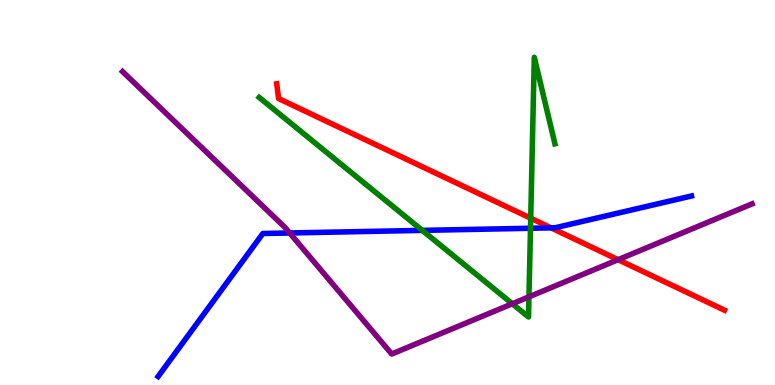[{'lines': ['blue', 'red'], 'intersections': [{'x': 7.11, 'y': 4.08}]}, {'lines': ['green', 'red'], 'intersections': [{'x': 6.85, 'y': 4.33}]}, {'lines': ['purple', 'red'], 'intersections': [{'x': 7.98, 'y': 3.25}]}, {'lines': ['blue', 'green'], 'intersections': [{'x': 5.45, 'y': 4.02}, {'x': 6.85, 'y': 4.07}]}, {'lines': ['blue', 'purple'], 'intersections': [{'x': 3.74, 'y': 3.95}]}, {'lines': ['green', 'purple'], 'intersections': [{'x': 6.61, 'y': 2.11}, {'x': 6.83, 'y': 2.29}]}]